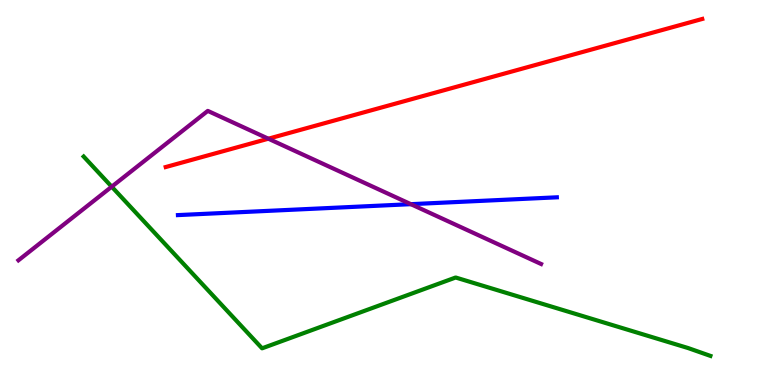[{'lines': ['blue', 'red'], 'intersections': []}, {'lines': ['green', 'red'], 'intersections': []}, {'lines': ['purple', 'red'], 'intersections': [{'x': 3.46, 'y': 6.4}]}, {'lines': ['blue', 'green'], 'intersections': []}, {'lines': ['blue', 'purple'], 'intersections': [{'x': 5.3, 'y': 4.7}]}, {'lines': ['green', 'purple'], 'intersections': [{'x': 1.44, 'y': 5.15}]}]